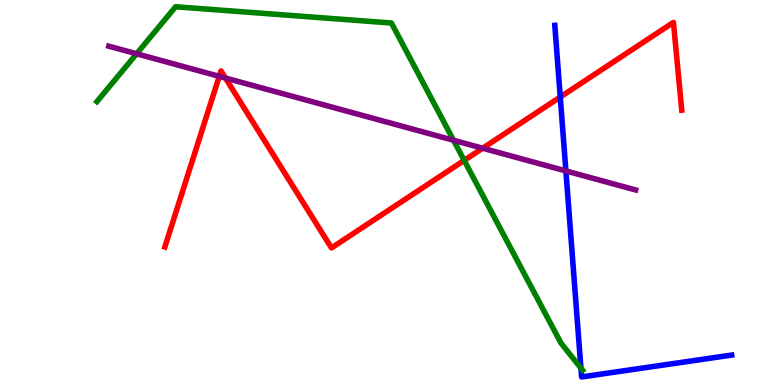[{'lines': ['blue', 'red'], 'intersections': [{'x': 7.23, 'y': 7.48}]}, {'lines': ['green', 'red'], 'intersections': [{'x': 5.99, 'y': 5.83}]}, {'lines': ['purple', 'red'], 'intersections': [{'x': 2.83, 'y': 8.02}, {'x': 2.91, 'y': 7.97}, {'x': 6.23, 'y': 6.15}]}, {'lines': ['blue', 'green'], 'intersections': [{'x': 7.5, 'y': 0.438}]}, {'lines': ['blue', 'purple'], 'intersections': [{'x': 7.3, 'y': 5.56}]}, {'lines': ['green', 'purple'], 'intersections': [{'x': 1.76, 'y': 8.6}, {'x': 5.85, 'y': 6.36}]}]